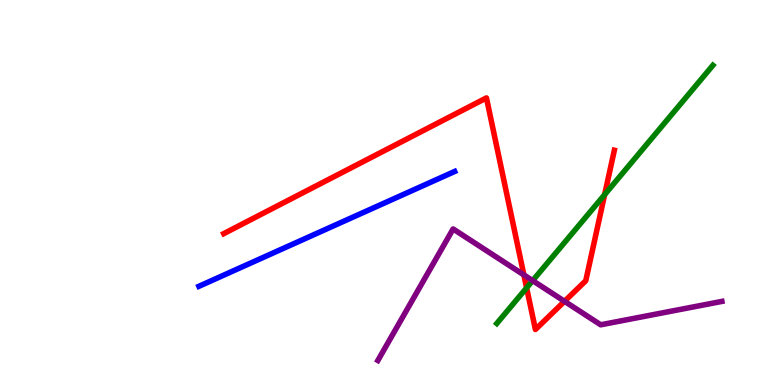[{'lines': ['blue', 'red'], 'intersections': []}, {'lines': ['green', 'red'], 'intersections': [{'x': 6.79, 'y': 2.52}, {'x': 7.8, 'y': 4.94}]}, {'lines': ['purple', 'red'], 'intersections': [{'x': 6.76, 'y': 2.86}, {'x': 7.28, 'y': 2.17}]}, {'lines': ['blue', 'green'], 'intersections': []}, {'lines': ['blue', 'purple'], 'intersections': []}, {'lines': ['green', 'purple'], 'intersections': [{'x': 6.87, 'y': 2.71}]}]